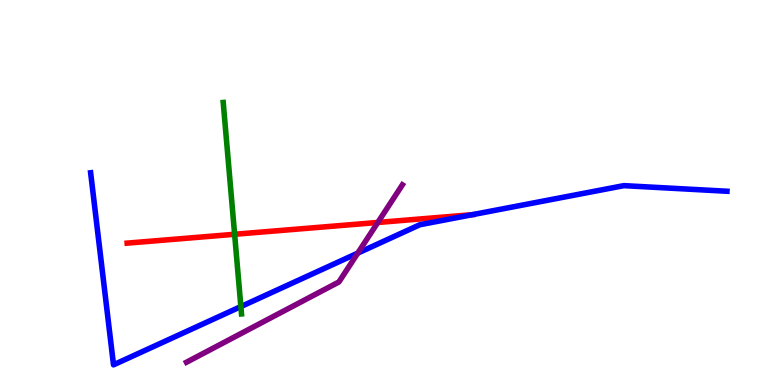[{'lines': ['blue', 'red'], 'intersections': [{'x': 6.1, 'y': 4.42}]}, {'lines': ['green', 'red'], 'intersections': [{'x': 3.03, 'y': 3.91}]}, {'lines': ['purple', 'red'], 'intersections': [{'x': 4.87, 'y': 4.22}]}, {'lines': ['blue', 'green'], 'intersections': [{'x': 3.11, 'y': 2.04}]}, {'lines': ['blue', 'purple'], 'intersections': [{'x': 4.62, 'y': 3.43}]}, {'lines': ['green', 'purple'], 'intersections': []}]